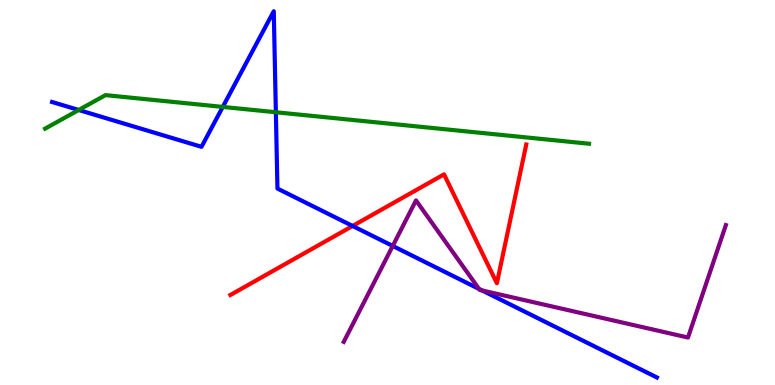[{'lines': ['blue', 'red'], 'intersections': [{'x': 4.55, 'y': 4.13}]}, {'lines': ['green', 'red'], 'intersections': []}, {'lines': ['purple', 'red'], 'intersections': []}, {'lines': ['blue', 'green'], 'intersections': [{'x': 1.02, 'y': 7.14}, {'x': 2.87, 'y': 7.22}, {'x': 3.56, 'y': 7.08}]}, {'lines': ['blue', 'purple'], 'intersections': [{'x': 5.07, 'y': 3.61}, {'x': 6.18, 'y': 2.5}, {'x': 6.22, 'y': 2.46}]}, {'lines': ['green', 'purple'], 'intersections': []}]